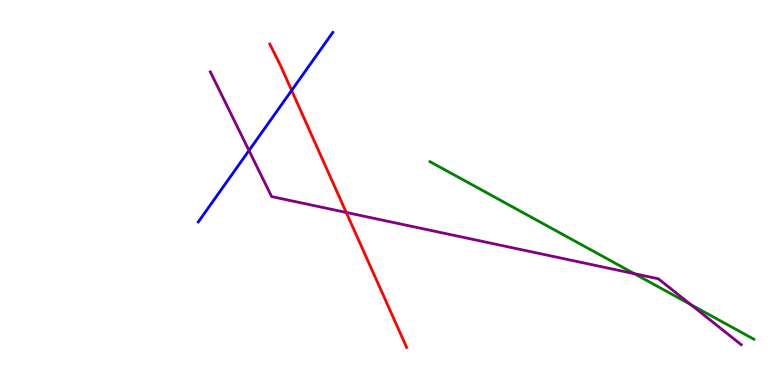[{'lines': ['blue', 'red'], 'intersections': [{'x': 3.76, 'y': 7.65}]}, {'lines': ['green', 'red'], 'intersections': []}, {'lines': ['purple', 'red'], 'intersections': [{'x': 4.47, 'y': 4.48}]}, {'lines': ['blue', 'green'], 'intersections': []}, {'lines': ['blue', 'purple'], 'intersections': [{'x': 3.21, 'y': 6.09}]}, {'lines': ['green', 'purple'], 'intersections': [{'x': 8.19, 'y': 2.89}, {'x': 8.92, 'y': 2.09}]}]